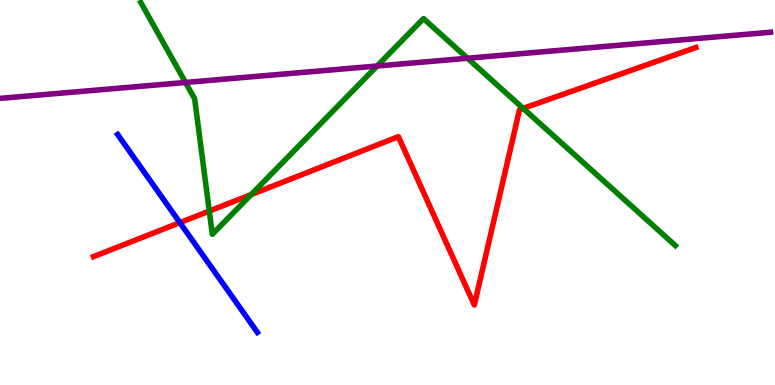[{'lines': ['blue', 'red'], 'intersections': [{'x': 2.32, 'y': 4.22}]}, {'lines': ['green', 'red'], 'intersections': [{'x': 2.7, 'y': 4.52}, {'x': 3.24, 'y': 4.95}, {'x': 6.75, 'y': 7.18}]}, {'lines': ['purple', 'red'], 'intersections': []}, {'lines': ['blue', 'green'], 'intersections': []}, {'lines': ['blue', 'purple'], 'intersections': []}, {'lines': ['green', 'purple'], 'intersections': [{'x': 2.39, 'y': 7.86}, {'x': 4.87, 'y': 8.29}, {'x': 6.03, 'y': 8.49}]}]